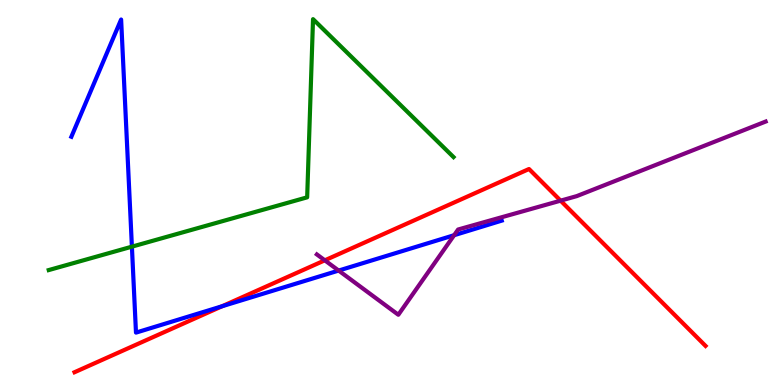[{'lines': ['blue', 'red'], 'intersections': [{'x': 2.87, 'y': 2.05}]}, {'lines': ['green', 'red'], 'intersections': []}, {'lines': ['purple', 'red'], 'intersections': [{'x': 4.19, 'y': 3.24}, {'x': 7.23, 'y': 4.79}]}, {'lines': ['blue', 'green'], 'intersections': [{'x': 1.7, 'y': 3.59}]}, {'lines': ['blue', 'purple'], 'intersections': [{'x': 4.37, 'y': 2.97}, {'x': 5.86, 'y': 3.89}]}, {'lines': ['green', 'purple'], 'intersections': []}]